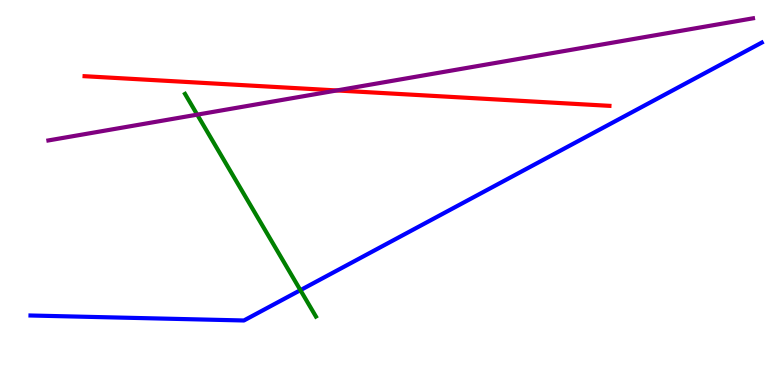[{'lines': ['blue', 'red'], 'intersections': []}, {'lines': ['green', 'red'], 'intersections': []}, {'lines': ['purple', 'red'], 'intersections': [{'x': 4.35, 'y': 7.65}]}, {'lines': ['blue', 'green'], 'intersections': [{'x': 3.88, 'y': 2.46}]}, {'lines': ['blue', 'purple'], 'intersections': []}, {'lines': ['green', 'purple'], 'intersections': [{'x': 2.54, 'y': 7.02}]}]